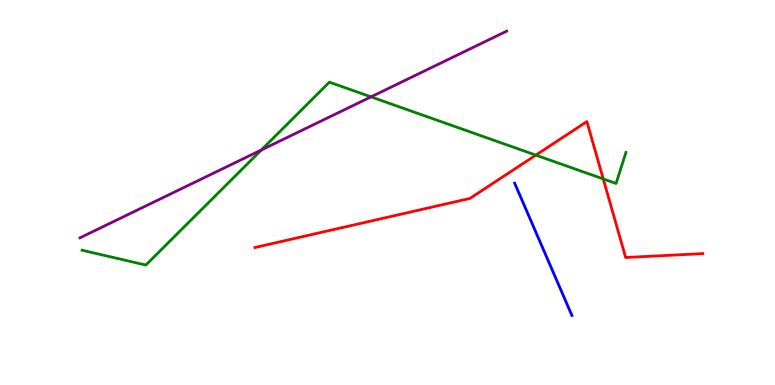[{'lines': ['blue', 'red'], 'intersections': []}, {'lines': ['green', 'red'], 'intersections': [{'x': 6.91, 'y': 5.97}, {'x': 7.78, 'y': 5.35}]}, {'lines': ['purple', 'red'], 'intersections': []}, {'lines': ['blue', 'green'], 'intersections': []}, {'lines': ['blue', 'purple'], 'intersections': []}, {'lines': ['green', 'purple'], 'intersections': [{'x': 3.37, 'y': 6.1}, {'x': 4.79, 'y': 7.48}]}]